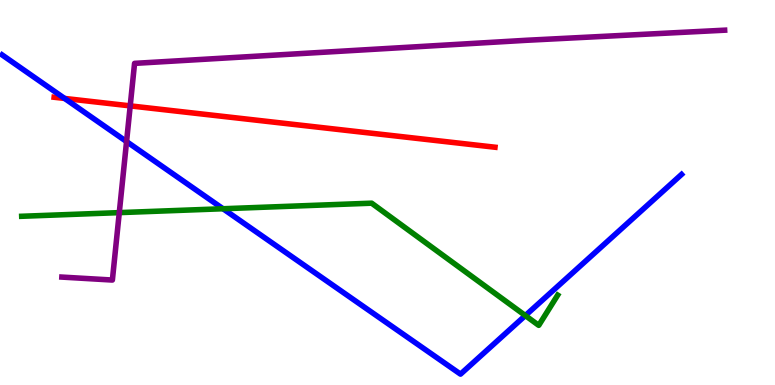[{'lines': ['blue', 'red'], 'intersections': [{'x': 0.834, 'y': 7.44}]}, {'lines': ['green', 'red'], 'intersections': []}, {'lines': ['purple', 'red'], 'intersections': [{'x': 1.68, 'y': 7.25}]}, {'lines': ['blue', 'green'], 'intersections': [{'x': 2.88, 'y': 4.58}, {'x': 6.78, 'y': 1.8}]}, {'lines': ['blue', 'purple'], 'intersections': [{'x': 1.63, 'y': 6.32}]}, {'lines': ['green', 'purple'], 'intersections': [{'x': 1.54, 'y': 4.48}]}]